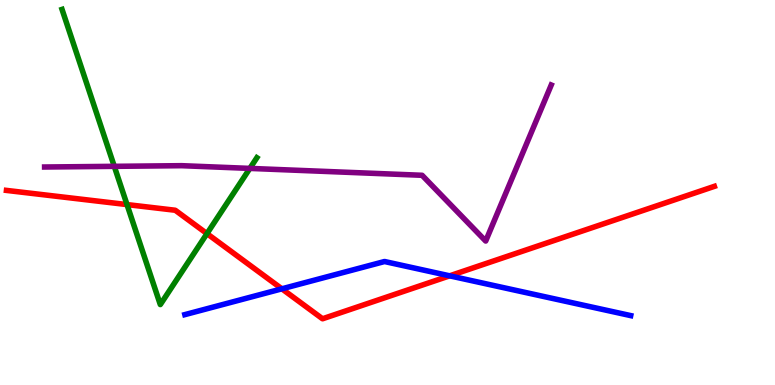[{'lines': ['blue', 'red'], 'intersections': [{'x': 3.64, 'y': 2.5}, {'x': 5.8, 'y': 2.84}]}, {'lines': ['green', 'red'], 'intersections': [{'x': 1.64, 'y': 4.69}, {'x': 2.67, 'y': 3.93}]}, {'lines': ['purple', 'red'], 'intersections': []}, {'lines': ['blue', 'green'], 'intersections': []}, {'lines': ['blue', 'purple'], 'intersections': []}, {'lines': ['green', 'purple'], 'intersections': [{'x': 1.47, 'y': 5.68}, {'x': 3.22, 'y': 5.63}]}]